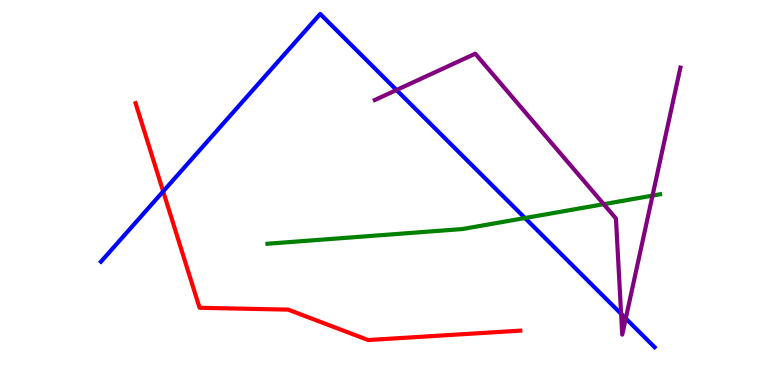[{'lines': ['blue', 'red'], 'intersections': [{'x': 2.11, 'y': 5.03}]}, {'lines': ['green', 'red'], 'intersections': []}, {'lines': ['purple', 'red'], 'intersections': []}, {'lines': ['blue', 'green'], 'intersections': [{'x': 6.77, 'y': 4.34}]}, {'lines': ['blue', 'purple'], 'intersections': [{'x': 5.12, 'y': 7.66}, {'x': 8.01, 'y': 1.85}, {'x': 8.07, 'y': 1.73}]}, {'lines': ['green', 'purple'], 'intersections': [{'x': 7.79, 'y': 4.7}, {'x': 8.42, 'y': 4.92}]}]